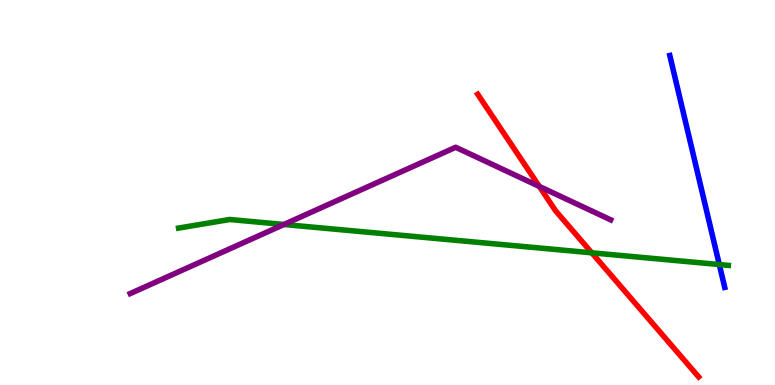[{'lines': ['blue', 'red'], 'intersections': []}, {'lines': ['green', 'red'], 'intersections': [{'x': 7.64, 'y': 3.43}]}, {'lines': ['purple', 'red'], 'intersections': [{'x': 6.96, 'y': 5.16}]}, {'lines': ['blue', 'green'], 'intersections': [{'x': 9.28, 'y': 3.13}]}, {'lines': ['blue', 'purple'], 'intersections': []}, {'lines': ['green', 'purple'], 'intersections': [{'x': 3.66, 'y': 4.17}]}]